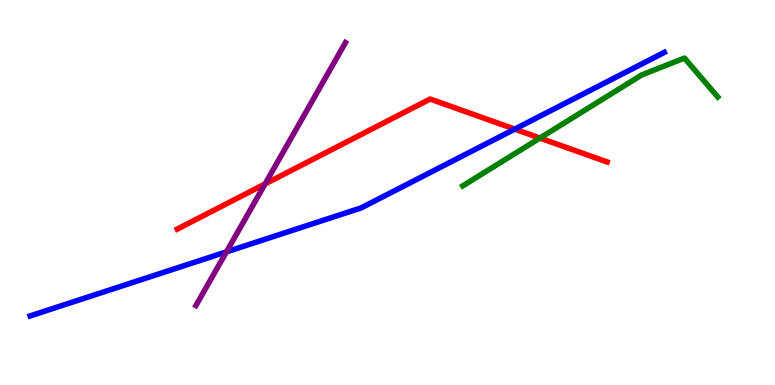[{'lines': ['blue', 'red'], 'intersections': [{'x': 6.64, 'y': 6.65}]}, {'lines': ['green', 'red'], 'intersections': [{'x': 6.97, 'y': 6.41}]}, {'lines': ['purple', 'red'], 'intersections': [{'x': 3.42, 'y': 5.22}]}, {'lines': ['blue', 'green'], 'intersections': []}, {'lines': ['blue', 'purple'], 'intersections': [{'x': 2.92, 'y': 3.46}]}, {'lines': ['green', 'purple'], 'intersections': []}]